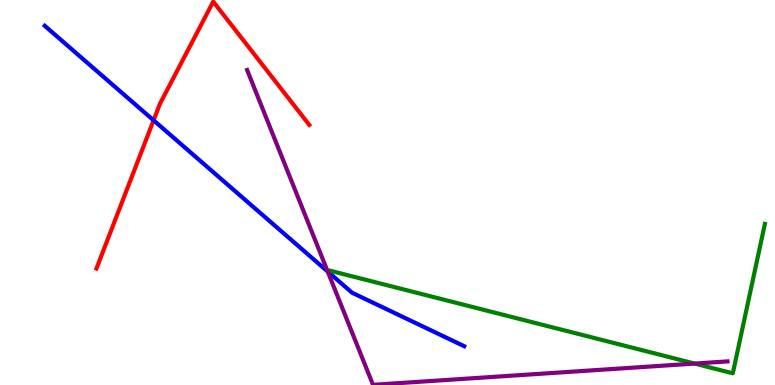[{'lines': ['blue', 'red'], 'intersections': [{'x': 1.98, 'y': 6.87}]}, {'lines': ['green', 'red'], 'intersections': []}, {'lines': ['purple', 'red'], 'intersections': []}, {'lines': ['blue', 'green'], 'intersections': []}, {'lines': ['blue', 'purple'], 'intersections': [{'x': 4.23, 'y': 2.95}]}, {'lines': ['green', 'purple'], 'intersections': [{'x': 8.96, 'y': 0.556}]}]